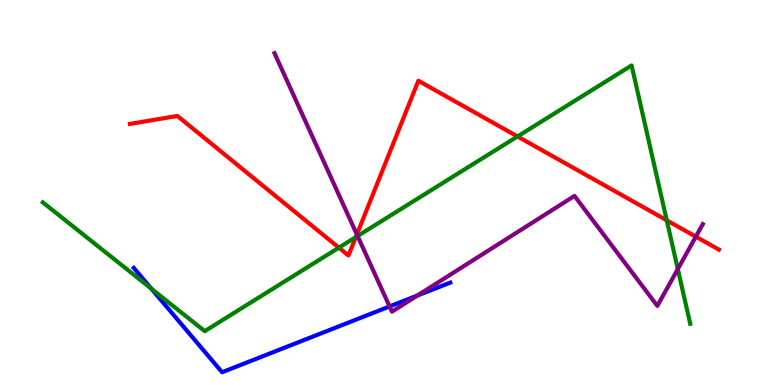[{'lines': ['blue', 'red'], 'intersections': []}, {'lines': ['green', 'red'], 'intersections': [{'x': 4.37, 'y': 3.57}, {'x': 4.59, 'y': 3.84}, {'x': 6.68, 'y': 6.46}, {'x': 8.6, 'y': 4.28}]}, {'lines': ['purple', 'red'], 'intersections': [{'x': 4.6, 'y': 3.91}, {'x': 8.98, 'y': 3.85}]}, {'lines': ['blue', 'green'], 'intersections': [{'x': 1.95, 'y': 2.5}]}, {'lines': ['blue', 'purple'], 'intersections': [{'x': 5.03, 'y': 2.04}, {'x': 5.39, 'y': 2.32}]}, {'lines': ['green', 'purple'], 'intersections': [{'x': 4.61, 'y': 3.87}, {'x': 8.75, 'y': 3.01}]}]